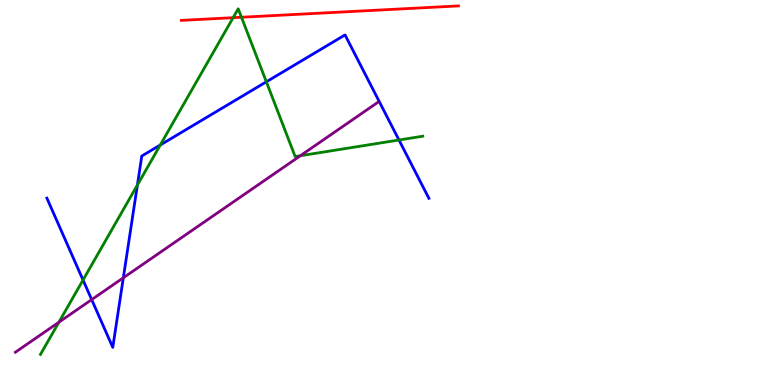[{'lines': ['blue', 'red'], 'intersections': []}, {'lines': ['green', 'red'], 'intersections': [{'x': 3.01, 'y': 9.54}, {'x': 3.12, 'y': 9.55}]}, {'lines': ['purple', 'red'], 'intersections': []}, {'lines': ['blue', 'green'], 'intersections': [{'x': 1.07, 'y': 2.73}, {'x': 1.77, 'y': 5.19}, {'x': 2.07, 'y': 6.23}, {'x': 3.44, 'y': 7.88}, {'x': 5.15, 'y': 6.36}]}, {'lines': ['blue', 'purple'], 'intersections': [{'x': 1.18, 'y': 2.22}, {'x': 1.59, 'y': 2.78}]}, {'lines': ['green', 'purple'], 'intersections': [{'x': 0.76, 'y': 1.63}, {'x': 3.88, 'y': 5.95}]}]